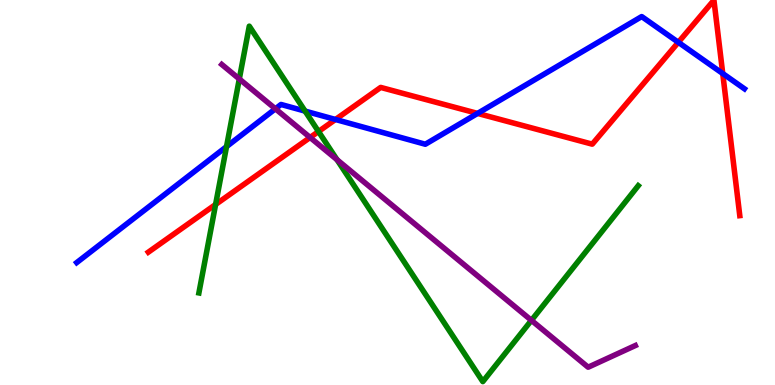[{'lines': ['blue', 'red'], 'intersections': [{'x': 4.33, 'y': 6.9}, {'x': 6.16, 'y': 7.05}, {'x': 8.75, 'y': 8.9}, {'x': 9.33, 'y': 8.09}]}, {'lines': ['green', 'red'], 'intersections': [{'x': 2.78, 'y': 4.69}, {'x': 4.11, 'y': 6.58}]}, {'lines': ['purple', 'red'], 'intersections': [{'x': 4.0, 'y': 6.43}]}, {'lines': ['blue', 'green'], 'intersections': [{'x': 2.92, 'y': 6.19}, {'x': 3.94, 'y': 7.11}]}, {'lines': ['blue', 'purple'], 'intersections': [{'x': 3.55, 'y': 7.17}]}, {'lines': ['green', 'purple'], 'intersections': [{'x': 3.09, 'y': 7.95}, {'x': 4.35, 'y': 5.85}, {'x': 6.86, 'y': 1.68}]}]